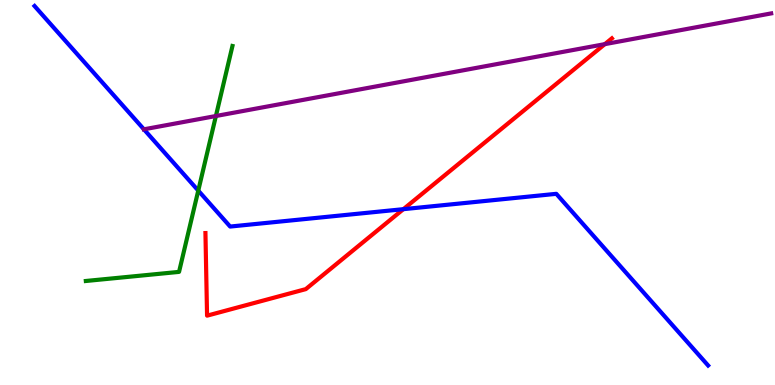[{'lines': ['blue', 'red'], 'intersections': [{'x': 5.2, 'y': 4.57}]}, {'lines': ['green', 'red'], 'intersections': []}, {'lines': ['purple', 'red'], 'intersections': [{'x': 7.8, 'y': 8.85}]}, {'lines': ['blue', 'green'], 'intersections': [{'x': 2.56, 'y': 5.05}]}, {'lines': ['blue', 'purple'], 'intersections': [{'x': 1.86, 'y': 6.64}]}, {'lines': ['green', 'purple'], 'intersections': [{'x': 2.79, 'y': 6.99}]}]